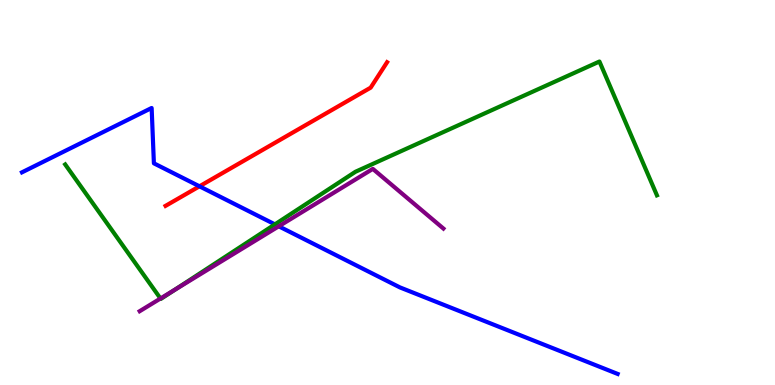[{'lines': ['blue', 'red'], 'intersections': [{'x': 2.57, 'y': 5.16}]}, {'lines': ['green', 'red'], 'intersections': []}, {'lines': ['purple', 'red'], 'intersections': []}, {'lines': ['blue', 'green'], 'intersections': [{'x': 3.55, 'y': 4.17}]}, {'lines': ['blue', 'purple'], 'intersections': [{'x': 3.6, 'y': 4.12}]}, {'lines': ['green', 'purple'], 'intersections': [{'x': 2.07, 'y': 2.25}, {'x': 2.26, 'y': 2.48}]}]